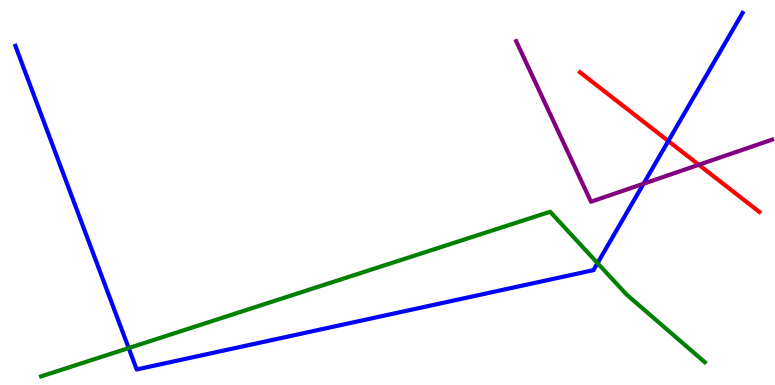[{'lines': ['blue', 'red'], 'intersections': [{'x': 8.62, 'y': 6.34}]}, {'lines': ['green', 'red'], 'intersections': []}, {'lines': ['purple', 'red'], 'intersections': [{'x': 9.02, 'y': 5.72}]}, {'lines': ['blue', 'green'], 'intersections': [{'x': 1.66, 'y': 0.96}, {'x': 7.71, 'y': 3.17}]}, {'lines': ['blue', 'purple'], 'intersections': [{'x': 8.3, 'y': 5.23}]}, {'lines': ['green', 'purple'], 'intersections': []}]